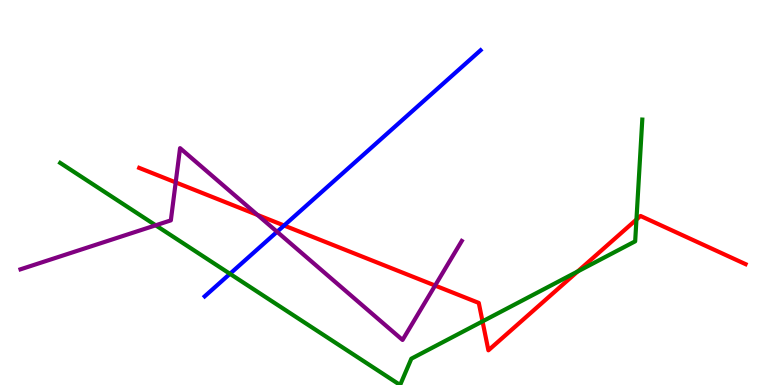[{'lines': ['blue', 'red'], 'intersections': [{'x': 3.67, 'y': 4.14}]}, {'lines': ['green', 'red'], 'intersections': [{'x': 6.23, 'y': 1.65}, {'x': 7.45, 'y': 2.95}, {'x': 8.21, 'y': 4.3}]}, {'lines': ['purple', 'red'], 'intersections': [{'x': 2.27, 'y': 5.26}, {'x': 3.32, 'y': 4.42}, {'x': 5.61, 'y': 2.58}]}, {'lines': ['blue', 'green'], 'intersections': [{'x': 2.97, 'y': 2.89}]}, {'lines': ['blue', 'purple'], 'intersections': [{'x': 3.58, 'y': 3.98}]}, {'lines': ['green', 'purple'], 'intersections': [{'x': 2.01, 'y': 4.15}]}]